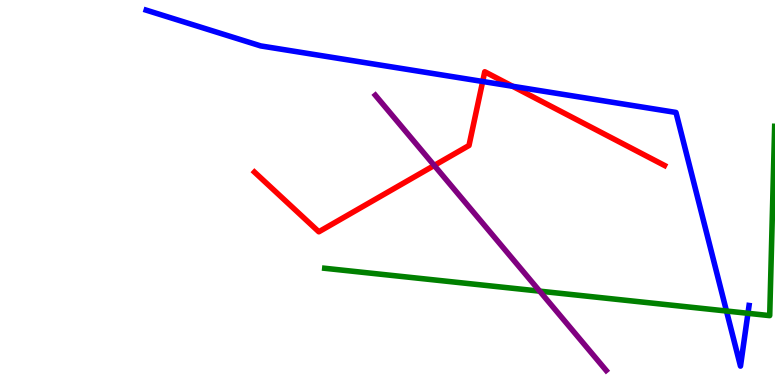[{'lines': ['blue', 'red'], 'intersections': [{'x': 6.23, 'y': 7.88}, {'x': 6.61, 'y': 7.76}]}, {'lines': ['green', 'red'], 'intersections': []}, {'lines': ['purple', 'red'], 'intersections': [{'x': 5.6, 'y': 5.7}]}, {'lines': ['blue', 'green'], 'intersections': [{'x': 9.37, 'y': 1.92}, {'x': 9.65, 'y': 1.86}]}, {'lines': ['blue', 'purple'], 'intersections': []}, {'lines': ['green', 'purple'], 'intersections': [{'x': 6.96, 'y': 2.44}]}]